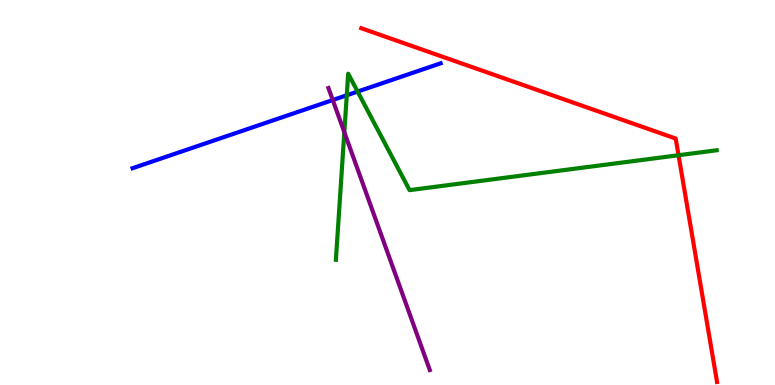[{'lines': ['blue', 'red'], 'intersections': []}, {'lines': ['green', 'red'], 'intersections': [{'x': 8.76, 'y': 5.97}]}, {'lines': ['purple', 'red'], 'intersections': []}, {'lines': ['blue', 'green'], 'intersections': [{'x': 4.47, 'y': 7.53}, {'x': 4.61, 'y': 7.62}]}, {'lines': ['blue', 'purple'], 'intersections': [{'x': 4.29, 'y': 7.4}]}, {'lines': ['green', 'purple'], 'intersections': [{'x': 4.44, 'y': 6.57}]}]